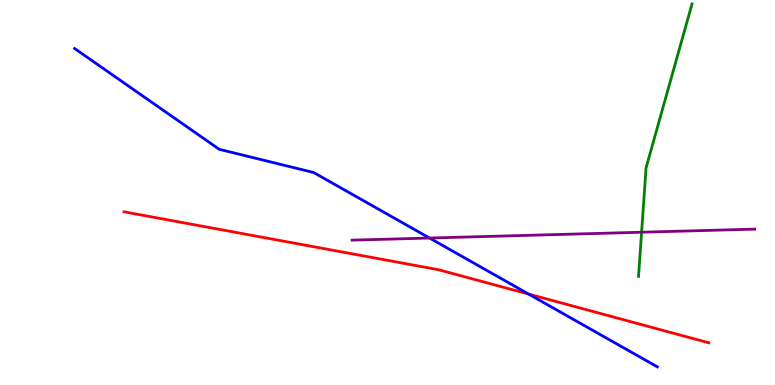[{'lines': ['blue', 'red'], 'intersections': [{'x': 6.82, 'y': 2.36}]}, {'lines': ['green', 'red'], 'intersections': []}, {'lines': ['purple', 'red'], 'intersections': []}, {'lines': ['blue', 'green'], 'intersections': []}, {'lines': ['blue', 'purple'], 'intersections': [{'x': 5.54, 'y': 3.82}]}, {'lines': ['green', 'purple'], 'intersections': [{'x': 8.28, 'y': 3.97}]}]